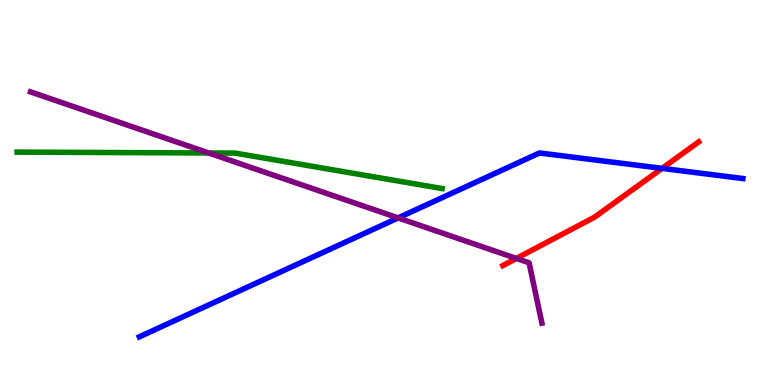[{'lines': ['blue', 'red'], 'intersections': [{'x': 8.54, 'y': 5.63}]}, {'lines': ['green', 'red'], 'intersections': []}, {'lines': ['purple', 'red'], 'intersections': [{'x': 6.66, 'y': 3.29}]}, {'lines': ['blue', 'green'], 'intersections': []}, {'lines': ['blue', 'purple'], 'intersections': [{'x': 5.14, 'y': 4.34}]}, {'lines': ['green', 'purple'], 'intersections': [{'x': 2.69, 'y': 6.03}]}]